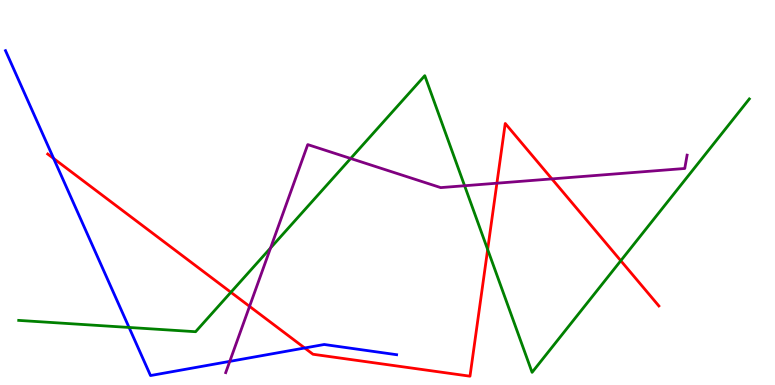[{'lines': ['blue', 'red'], 'intersections': [{'x': 0.692, 'y': 5.88}, {'x': 3.93, 'y': 0.961}]}, {'lines': ['green', 'red'], 'intersections': [{'x': 2.98, 'y': 2.41}, {'x': 6.29, 'y': 3.52}, {'x': 8.01, 'y': 3.23}]}, {'lines': ['purple', 'red'], 'intersections': [{'x': 3.22, 'y': 2.04}, {'x': 6.41, 'y': 5.24}, {'x': 7.12, 'y': 5.35}]}, {'lines': ['blue', 'green'], 'intersections': [{'x': 1.67, 'y': 1.49}]}, {'lines': ['blue', 'purple'], 'intersections': [{'x': 2.96, 'y': 0.613}]}, {'lines': ['green', 'purple'], 'intersections': [{'x': 3.49, 'y': 3.56}, {'x': 4.52, 'y': 5.88}, {'x': 5.99, 'y': 5.18}]}]